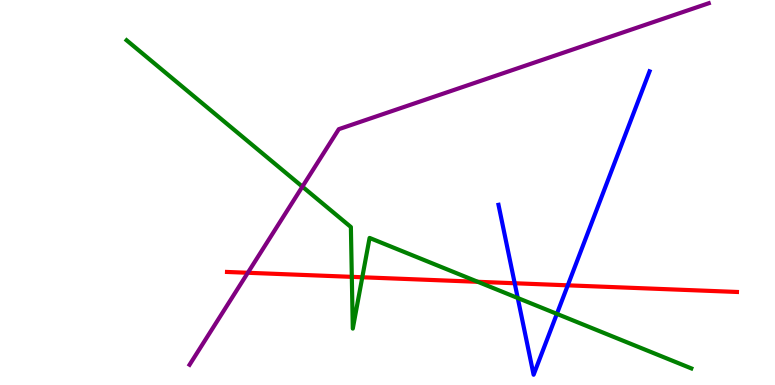[{'lines': ['blue', 'red'], 'intersections': [{'x': 6.64, 'y': 2.64}, {'x': 7.33, 'y': 2.59}]}, {'lines': ['green', 'red'], 'intersections': [{'x': 4.54, 'y': 2.81}, {'x': 4.67, 'y': 2.8}, {'x': 6.16, 'y': 2.68}]}, {'lines': ['purple', 'red'], 'intersections': [{'x': 3.2, 'y': 2.91}]}, {'lines': ['blue', 'green'], 'intersections': [{'x': 6.68, 'y': 2.26}, {'x': 7.19, 'y': 1.85}]}, {'lines': ['blue', 'purple'], 'intersections': []}, {'lines': ['green', 'purple'], 'intersections': [{'x': 3.9, 'y': 5.15}]}]